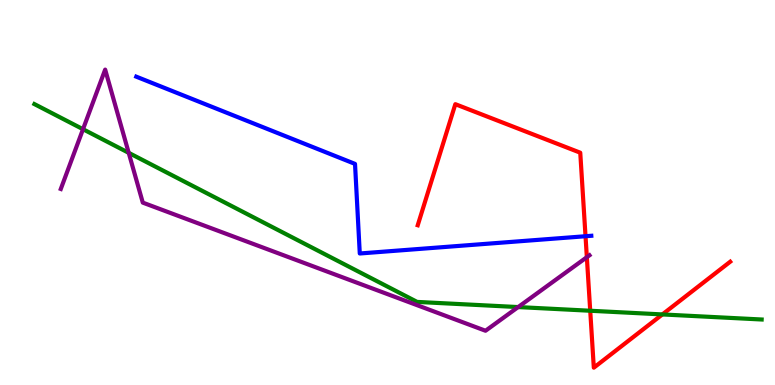[{'lines': ['blue', 'red'], 'intersections': [{'x': 7.56, 'y': 3.86}]}, {'lines': ['green', 'red'], 'intersections': [{'x': 7.62, 'y': 1.93}, {'x': 8.55, 'y': 1.83}]}, {'lines': ['purple', 'red'], 'intersections': [{'x': 7.57, 'y': 3.32}]}, {'lines': ['blue', 'green'], 'intersections': []}, {'lines': ['blue', 'purple'], 'intersections': []}, {'lines': ['green', 'purple'], 'intersections': [{'x': 1.07, 'y': 6.64}, {'x': 1.66, 'y': 6.03}, {'x': 6.69, 'y': 2.02}]}]